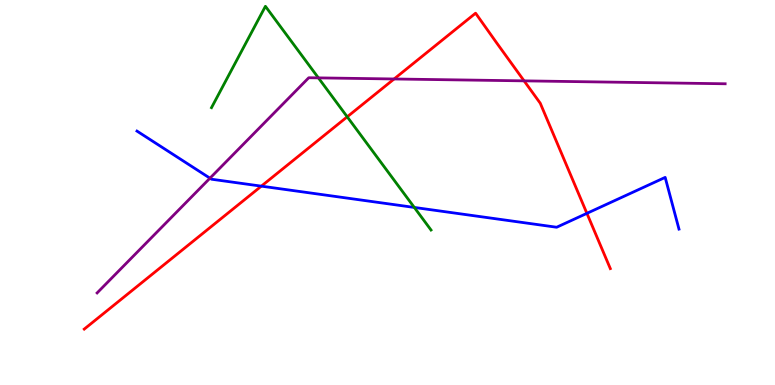[{'lines': ['blue', 'red'], 'intersections': [{'x': 3.37, 'y': 5.16}, {'x': 7.57, 'y': 4.46}]}, {'lines': ['green', 'red'], 'intersections': [{'x': 4.48, 'y': 6.97}]}, {'lines': ['purple', 'red'], 'intersections': [{'x': 5.09, 'y': 7.95}, {'x': 6.76, 'y': 7.9}]}, {'lines': ['blue', 'green'], 'intersections': [{'x': 5.35, 'y': 4.61}]}, {'lines': ['blue', 'purple'], 'intersections': [{'x': 2.71, 'y': 5.37}]}, {'lines': ['green', 'purple'], 'intersections': [{'x': 4.11, 'y': 7.98}]}]